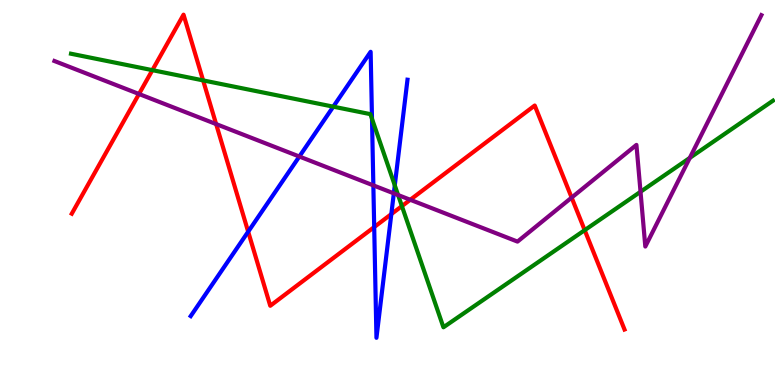[{'lines': ['blue', 'red'], 'intersections': [{'x': 3.2, 'y': 3.98}, {'x': 4.83, 'y': 4.1}, {'x': 5.05, 'y': 4.44}]}, {'lines': ['green', 'red'], 'intersections': [{'x': 1.97, 'y': 8.18}, {'x': 2.62, 'y': 7.91}, {'x': 5.19, 'y': 4.65}, {'x': 7.54, 'y': 4.02}]}, {'lines': ['purple', 'red'], 'intersections': [{'x': 1.79, 'y': 7.56}, {'x': 2.79, 'y': 6.78}, {'x': 5.29, 'y': 4.81}, {'x': 7.38, 'y': 4.87}]}, {'lines': ['blue', 'green'], 'intersections': [{'x': 4.3, 'y': 7.23}, {'x': 4.8, 'y': 6.91}, {'x': 5.09, 'y': 5.19}]}, {'lines': ['blue', 'purple'], 'intersections': [{'x': 3.86, 'y': 5.93}, {'x': 4.82, 'y': 5.18}, {'x': 5.08, 'y': 4.98}]}, {'lines': ['green', 'purple'], 'intersections': [{'x': 5.14, 'y': 4.93}, {'x': 8.26, 'y': 5.02}, {'x': 8.9, 'y': 5.9}]}]